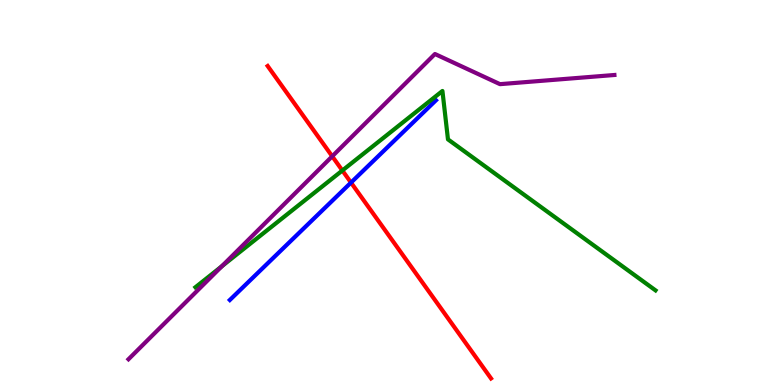[{'lines': ['blue', 'red'], 'intersections': [{'x': 4.53, 'y': 5.26}]}, {'lines': ['green', 'red'], 'intersections': [{'x': 4.42, 'y': 5.57}]}, {'lines': ['purple', 'red'], 'intersections': [{'x': 4.29, 'y': 5.94}]}, {'lines': ['blue', 'green'], 'intersections': []}, {'lines': ['blue', 'purple'], 'intersections': []}, {'lines': ['green', 'purple'], 'intersections': [{'x': 2.86, 'y': 3.08}]}]